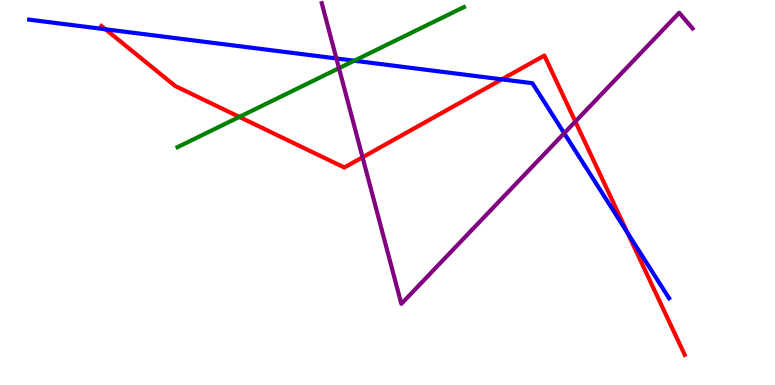[{'lines': ['blue', 'red'], 'intersections': [{'x': 1.36, 'y': 9.24}, {'x': 6.48, 'y': 7.94}, {'x': 8.1, 'y': 3.95}]}, {'lines': ['green', 'red'], 'intersections': [{'x': 3.09, 'y': 6.96}]}, {'lines': ['purple', 'red'], 'intersections': [{'x': 4.68, 'y': 5.91}, {'x': 7.42, 'y': 6.84}]}, {'lines': ['blue', 'green'], 'intersections': [{'x': 4.57, 'y': 8.42}]}, {'lines': ['blue', 'purple'], 'intersections': [{'x': 4.34, 'y': 8.48}, {'x': 7.28, 'y': 6.54}]}, {'lines': ['green', 'purple'], 'intersections': [{'x': 4.37, 'y': 8.23}]}]